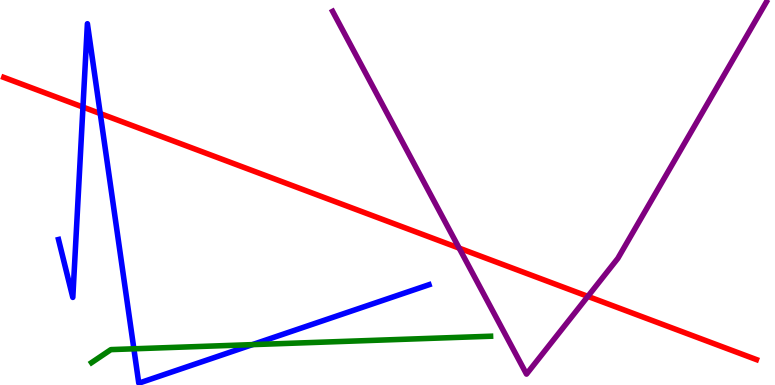[{'lines': ['blue', 'red'], 'intersections': [{'x': 1.07, 'y': 7.22}, {'x': 1.29, 'y': 7.05}]}, {'lines': ['green', 'red'], 'intersections': []}, {'lines': ['purple', 'red'], 'intersections': [{'x': 5.92, 'y': 3.56}, {'x': 7.59, 'y': 2.3}]}, {'lines': ['blue', 'green'], 'intersections': [{'x': 1.73, 'y': 0.94}, {'x': 3.26, 'y': 1.05}]}, {'lines': ['blue', 'purple'], 'intersections': []}, {'lines': ['green', 'purple'], 'intersections': []}]